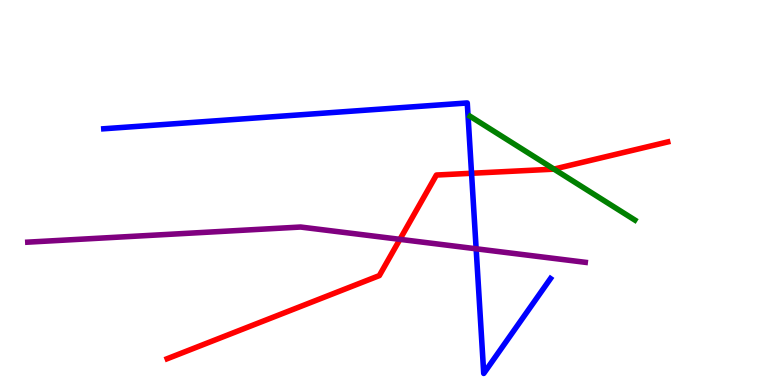[{'lines': ['blue', 'red'], 'intersections': [{'x': 6.08, 'y': 5.5}]}, {'lines': ['green', 'red'], 'intersections': [{'x': 7.15, 'y': 5.61}]}, {'lines': ['purple', 'red'], 'intersections': [{'x': 5.16, 'y': 3.78}]}, {'lines': ['blue', 'green'], 'intersections': []}, {'lines': ['blue', 'purple'], 'intersections': [{'x': 6.14, 'y': 3.54}]}, {'lines': ['green', 'purple'], 'intersections': []}]